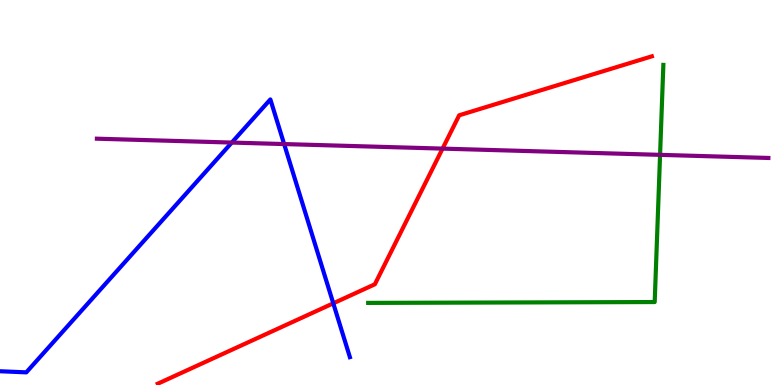[{'lines': ['blue', 'red'], 'intersections': [{'x': 4.3, 'y': 2.12}]}, {'lines': ['green', 'red'], 'intersections': []}, {'lines': ['purple', 'red'], 'intersections': [{'x': 5.71, 'y': 6.14}]}, {'lines': ['blue', 'green'], 'intersections': []}, {'lines': ['blue', 'purple'], 'intersections': [{'x': 2.99, 'y': 6.3}, {'x': 3.67, 'y': 6.26}]}, {'lines': ['green', 'purple'], 'intersections': [{'x': 8.52, 'y': 5.98}]}]